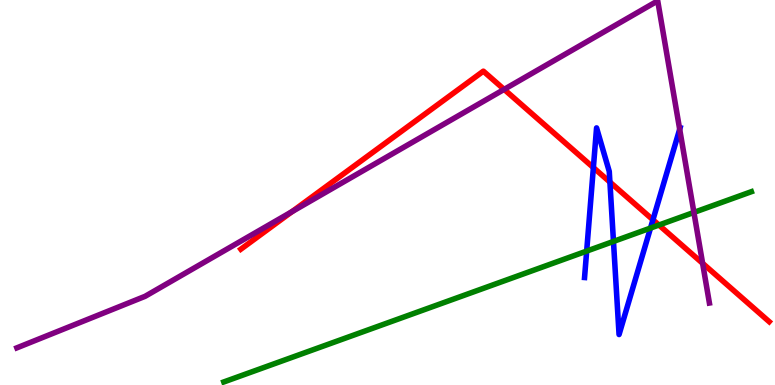[{'lines': ['blue', 'red'], 'intersections': [{'x': 7.66, 'y': 5.65}, {'x': 7.87, 'y': 5.27}, {'x': 8.43, 'y': 4.29}]}, {'lines': ['green', 'red'], 'intersections': [{'x': 8.5, 'y': 4.15}]}, {'lines': ['purple', 'red'], 'intersections': [{'x': 3.77, 'y': 4.5}, {'x': 6.51, 'y': 7.68}, {'x': 9.07, 'y': 3.16}]}, {'lines': ['blue', 'green'], 'intersections': [{'x': 7.57, 'y': 3.48}, {'x': 7.92, 'y': 3.73}, {'x': 8.39, 'y': 4.08}]}, {'lines': ['blue', 'purple'], 'intersections': [{'x': 8.77, 'y': 6.64}]}, {'lines': ['green', 'purple'], 'intersections': [{'x': 8.95, 'y': 4.48}]}]